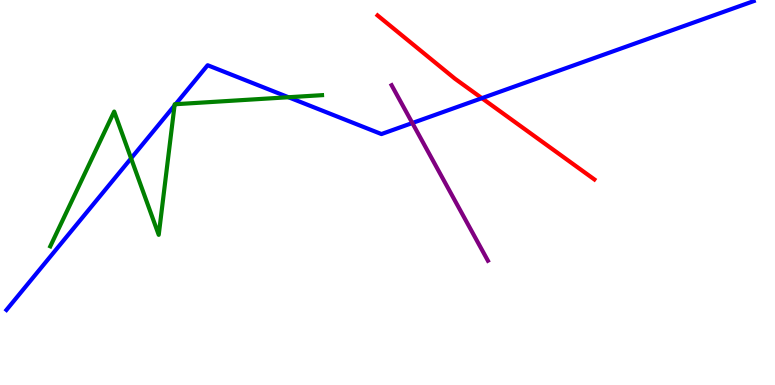[{'lines': ['blue', 'red'], 'intersections': [{'x': 6.22, 'y': 7.45}]}, {'lines': ['green', 'red'], 'intersections': []}, {'lines': ['purple', 'red'], 'intersections': []}, {'lines': ['blue', 'green'], 'intersections': [{'x': 1.69, 'y': 5.89}, {'x': 2.25, 'y': 7.26}, {'x': 2.27, 'y': 7.29}, {'x': 3.72, 'y': 7.47}]}, {'lines': ['blue', 'purple'], 'intersections': [{'x': 5.32, 'y': 6.8}]}, {'lines': ['green', 'purple'], 'intersections': []}]